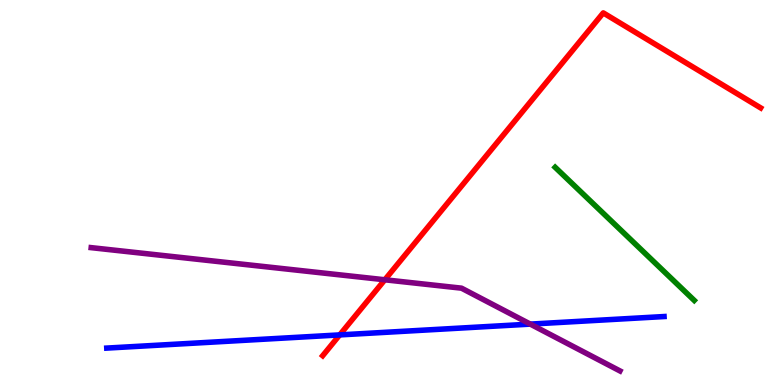[{'lines': ['blue', 'red'], 'intersections': [{'x': 4.38, 'y': 1.3}]}, {'lines': ['green', 'red'], 'intersections': []}, {'lines': ['purple', 'red'], 'intersections': [{'x': 4.97, 'y': 2.73}]}, {'lines': ['blue', 'green'], 'intersections': []}, {'lines': ['blue', 'purple'], 'intersections': [{'x': 6.84, 'y': 1.58}]}, {'lines': ['green', 'purple'], 'intersections': []}]